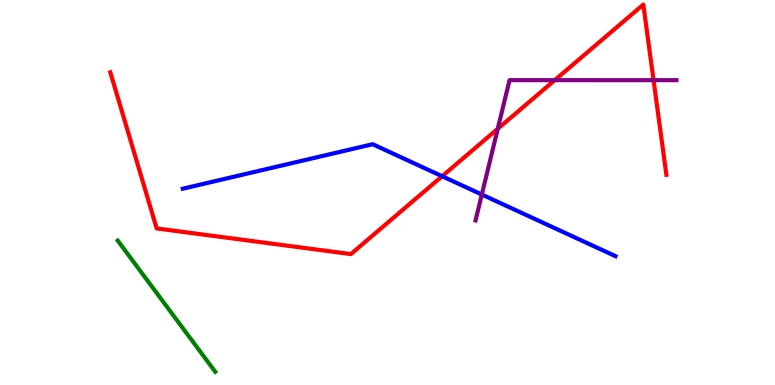[{'lines': ['blue', 'red'], 'intersections': [{'x': 5.7, 'y': 5.42}]}, {'lines': ['green', 'red'], 'intersections': []}, {'lines': ['purple', 'red'], 'intersections': [{'x': 6.42, 'y': 6.66}, {'x': 7.16, 'y': 7.92}, {'x': 8.43, 'y': 7.92}]}, {'lines': ['blue', 'green'], 'intersections': []}, {'lines': ['blue', 'purple'], 'intersections': [{'x': 6.22, 'y': 4.95}]}, {'lines': ['green', 'purple'], 'intersections': []}]